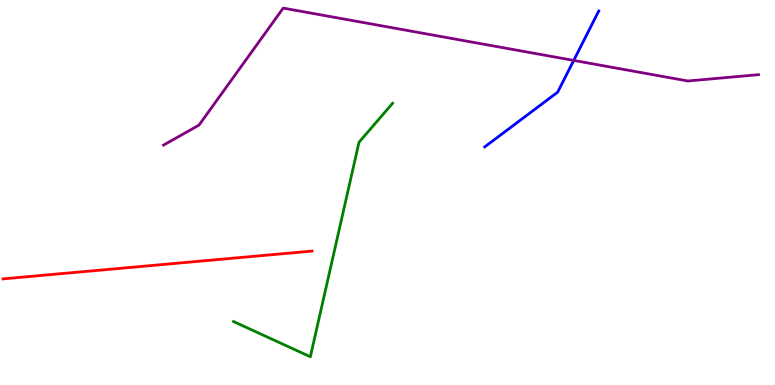[{'lines': ['blue', 'red'], 'intersections': []}, {'lines': ['green', 'red'], 'intersections': []}, {'lines': ['purple', 'red'], 'intersections': []}, {'lines': ['blue', 'green'], 'intersections': []}, {'lines': ['blue', 'purple'], 'intersections': [{'x': 7.4, 'y': 8.43}]}, {'lines': ['green', 'purple'], 'intersections': []}]